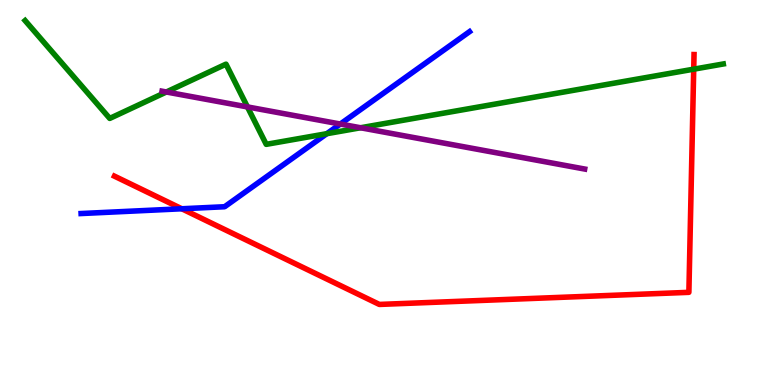[{'lines': ['blue', 'red'], 'intersections': [{'x': 2.35, 'y': 4.58}]}, {'lines': ['green', 'red'], 'intersections': [{'x': 8.95, 'y': 8.2}]}, {'lines': ['purple', 'red'], 'intersections': []}, {'lines': ['blue', 'green'], 'intersections': [{'x': 4.22, 'y': 6.53}]}, {'lines': ['blue', 'purple'], 'intersections': [{'x': 4.39, 'y': 6.78}]}, {'lines': ['green', 'purple'], 'intersections': [{'x': 2.15, 'y': 7.61}, {'x': 3.19, 'y': 7.22}, {'x': 4.65, 'y': 6.68}]}]